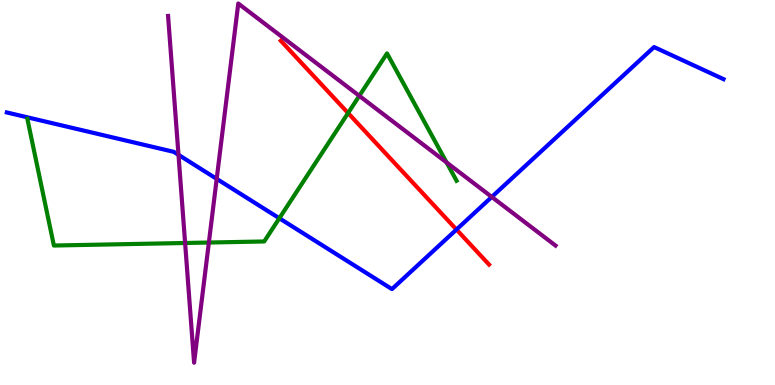[{'lines': ['blue', 'red'], 'intersections': [{'x': 5.89, 'y': 4.04}]}, {'lines': ['green', 'red'], 'intersections': [{'x': 4.49, 'y': 7.06}]}, {'lines': ['purple', 'red'], 'intersections': []}, {'lines': ['blue', 'green'], 'intersections': [{'x': 3.6, 'y': 4.33}]}, {'lines': ['blue', 'purple'], 'intersections': [{'x': 2.3, 'y': 5.98}, {'x': 2.8, 'y': 5.35}, {'x': 6.35, 'y': 4.88}]}, {'lines': ['green', 'purple'], 'intersections': [{'x': 2.39, 'y': 3.69}, {'x': 2.7, 'y': 3.7}, {'x': 4.64, 'y': 7.51}, {'x': 5.76, 'y': 5.78}]}]